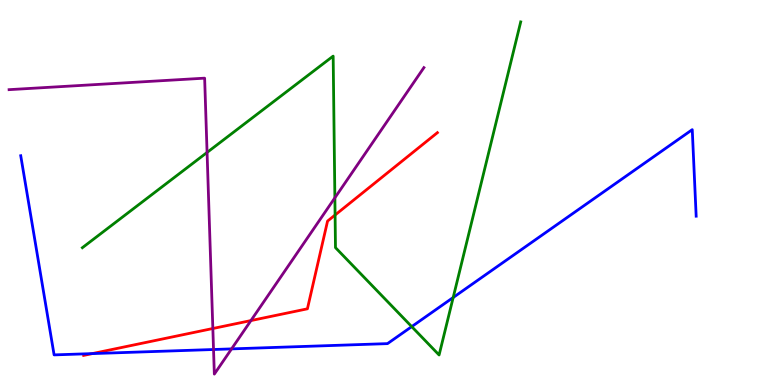[{'lines': ['blue', 'red'], 'intersections': [{'x': 1.19, 'y': 0.816}]}, {'lines': ['green', 'red'], 'intersections': [{'x': 4.32, 'y': 4.42}]}, {'lines': ['purple', 'red'], 'intersections': [{'x': 2.75, 'y': 1.47}, {'x': 3.24, 'y': 1.67}]}, {'lines': ['blue', 'green'], 'intersections': [{'x': 5.31, 'y': 1.52}, {'x': 5.85, 'y': 2.27}]}, {'lines': ['blue', 'purple'], 'intersections': [{'x': 2.76, 'y': 0.922}, {'x': 2.99, 'y': 0.938}]}, {'lines': ['green', 'purple'], 'intersections': [{'x': 2.67, 'y': 6.04}, {'x': 4.32, 'y': 4.86}]}]